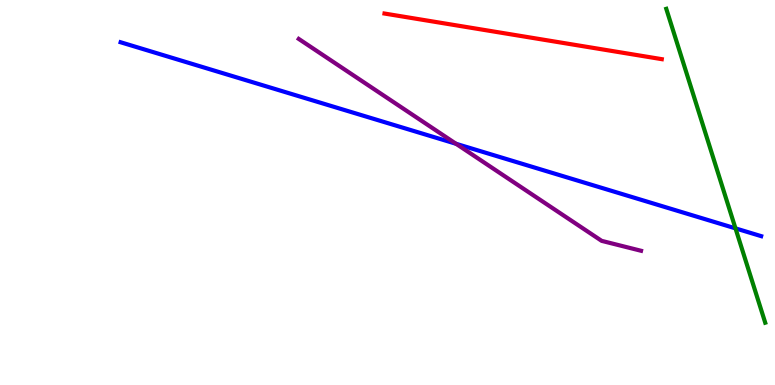[{'lines': ['blue', 'red'], 'intersections': []}, {'lines': ['green', 'red'], 'intersections': []}, {'lines': ['purple', 'red'], 'intersections': []}, {'lines': ['blue', 'green'], 'intersections': [{'x': 9.49, 'y': 4.07}]}, {'lines': ['blue', 'purple'], 'intersections': [{'x': 5.88, 'y': 6.27}]}, {'lines': ['green', 'purple'], 'intersections': []}]